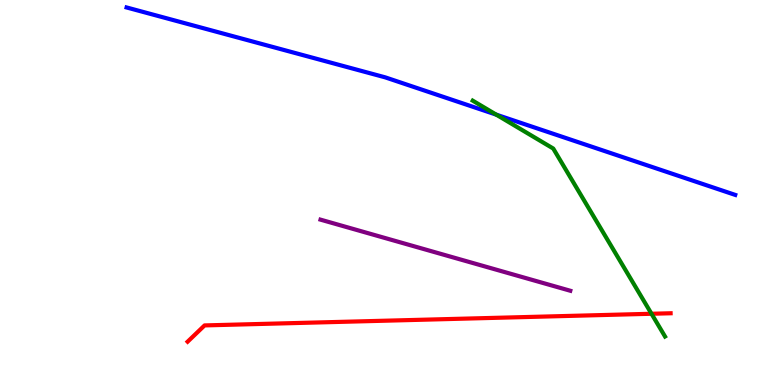[{'lines': ['blue', 'red'], 'intersections': []}, {'lines': ['green', 'red'], 'intersections': [{'x': 8.41, 'y': 1.85}]}, {'lines': ['purple', 'red'], 'intersections': []}, {'lines': ['blue', 'green'], 'intersections': [{'x': 6.4, 'y': 7.02}]}, {'lines': ['blue', 'purple'], 'intersections': []}, {'lines': ['green', 'purple'], 'intersections': []}]